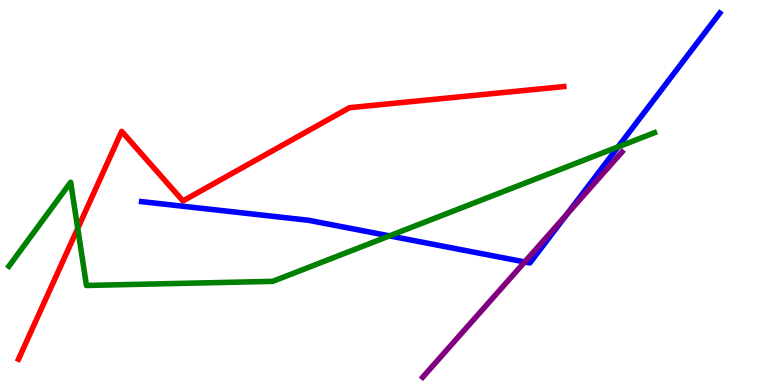[{'lines': ['blue', 'red'], 'intersections': []}, {'lines': ['green', 'red'], 'intersections': [{'x': 1.0, 'y': 4.07}]}, {'lines': ['purple', 'red'], 'intersections': []}, {'lines': ['blue', 'green'], 'intersections': [{'x': 5.03, 'y': 3.87}, {'x': 7.98, 'y': 6.18}]}, {'lines': ['blue', 'purple'], 'intersections': [{'x': 6.77, 'y': 3.2}, {'x': 7.31, 'y': 4.43}]}, {'lines': ['green', 'purple'], 'intersections': []}]